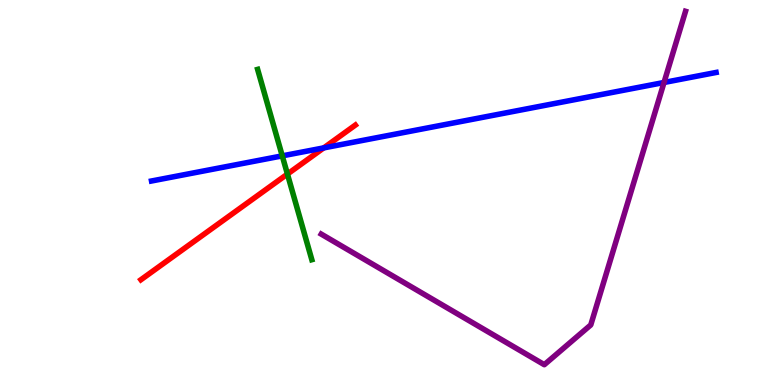[{'lines': ['blue', 'red'], 'intersections': [{'x': 4.18, 'y': 6.16}]}, {'lines': ['green', 'red'], 'intersections': [{'x': 3.71, 'y': 5.48}]}, {'lines': ['purple', 'red'], 'intersections': []}, {'lines': ['blue', 'green'], 'intersections': [{'x': 3.64, 'y': 5.95}]}, {'lines': ['blue', 'purple'], 'intersections': [{'x': 8.57, 'y': 7.86}]}, {'lines': ['green', 'purple'], 'intersections': []}]